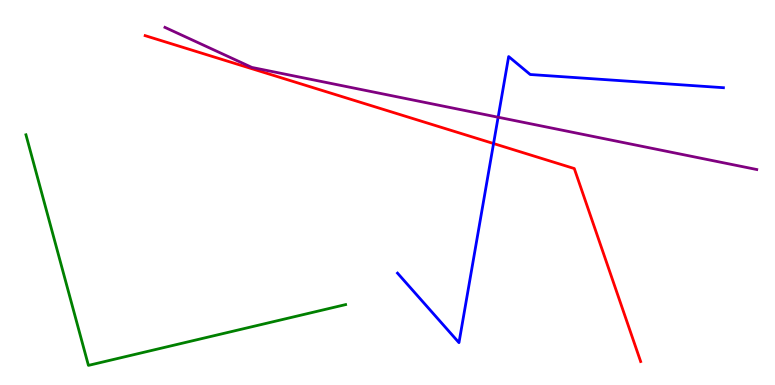[{'lines': ['blue', 'red'], 'intersections': [{'x': 6.37, 'y': 6.27}]}, {'lines': ['green', 'red'], 'intersections': []}, {'lines': ['purple', 'red'], 'intersections': []}, {'lines': ['blue', 'green'], 'intersections': []}, {'lines': ['blue', 'purple'], 'intersections': [{'x': 6.43, 'y': 6.96}]}, {'lines': ['green', 'purple'], 'intersections': []}]